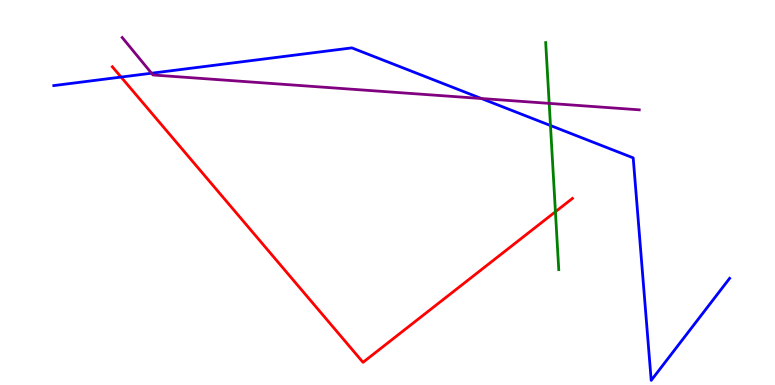[{'lines': ['blue', 'red'], 'intersections': [{'x': 1.56, 'y': 8.0}]}, {'lines': ['green', 'red'], 'intersections': [{'x': 7.17, 'y': 4.5}]}, {'lines': ['purple', 'red'], 'intersections': []}, {'lines': ['blue', 'green'], 'intersections': [{'x': 7.1, 'y': 6.74}]}, {'lines': ['blue', 'purple'], 'intersections': [{'x': 1.96, 'y': 8.1}, {'x': 6.21, 'y': 7.44}]}, {'lines': ['green', 'purple'], 'intersections': [{'x': 7.09, 'y': 7.31}]}]